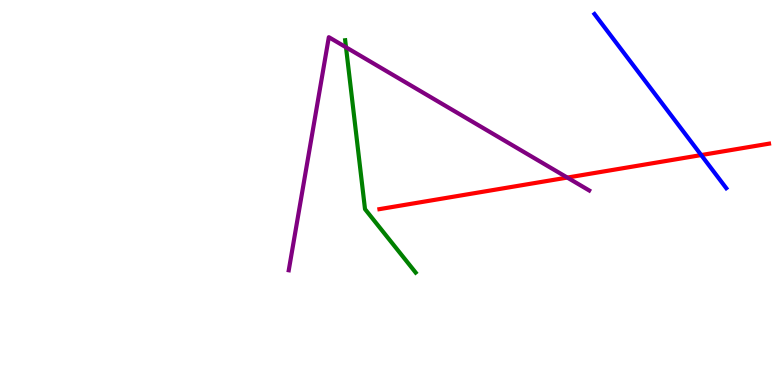[{'lines': ['blue', 'red'], 'intersections': [{'x': 9.05, 'y': 5.97}]}, {'lines': ['green', 'red'], 'intersections': []}, {'lines': ['purple', 'red'], 'intersections': [{'x': 7.32, 'y': 5.39}]}, {'lines': ['blue', 'green'], 'intersections': []}, {'lines': ['blue', 'purple'], 'intersections': []}, {'lines': ['green', 'purple'], 'intersections': [{'x': 4.46, 'y': 8.77}]}]